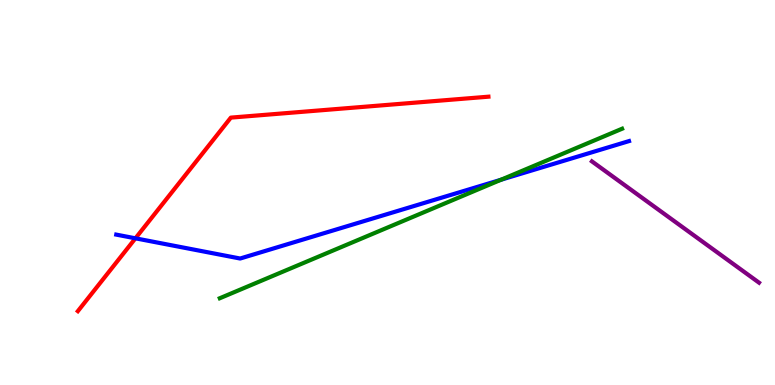[{'lines': ['blue', 'red'], 'intersections': [{'x': 1.75, 'y': 3.81}]}, {'lines': ['green', 'red'], 'intersections': []}, {'lines': ['purple', 'red'], 'intersections': []}, {'lines': ['blue', 'green'], 'intersections': [{'x': 6.47, 'y': 5.33}]}, {'lines': ['blue', 'purple'], 'intersections': []}, {'lines': ['green', 'purple'], 'intersections': []}]